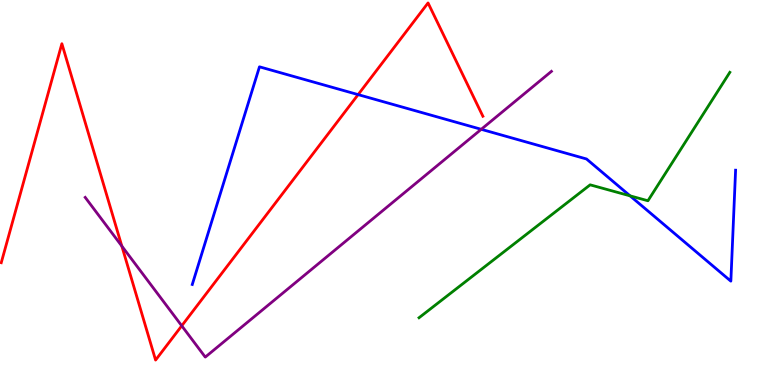[{'lines': ['blue', 'red'], 'intersections': [{'x': 4.62, 'y': 7.54}]}, {'lines': ['green', 'red'], 'intersections': []}, {'lines': ['purple', 'red'], 'intersections': [{'x': 1.57, 'y': 3.61}, {'x': 2.35, 'y': 1.54}]}, {'lines': ['blue', 'green'], 'intersections': [{'x': 8.13, 'y': 4.91}]}, {'lines': ['blue', 'purple'], 'intersections': [{'x': 6.21, 'y': 6.64}]}, {'lines': ['green', 'purple'], 'intersections': []}]